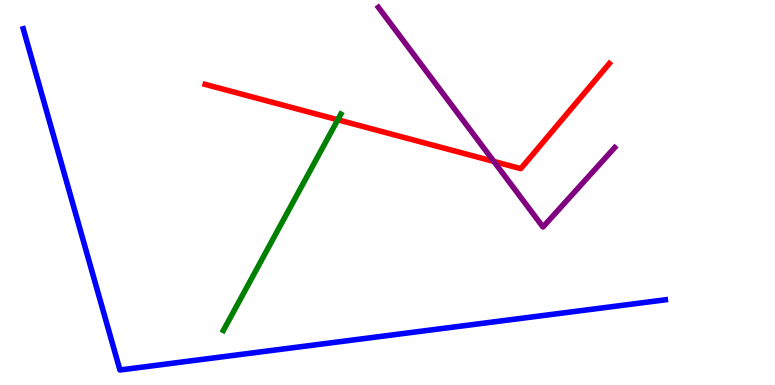[{'lines': ['blue', 'red'], 'intersections': []}, {'lines': ['green', 'red'], 'intersections': [{'x': 4.36, 'y': 6.89}]}, {'lines': ['purple', 'red'], 'intersections': [{'x': 6.37, 'y': 5.81}]}, {'lines': ['blue', 'green'], 'intersections': []}, {'lines': ['blue', 'purple'], 'intersections': []}, {'lines': ['green', 'purple'], 'intersections': []}]